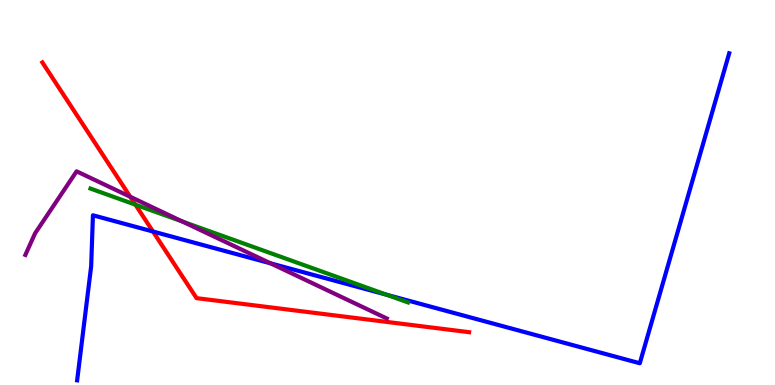[{'lines': ['blue', 'red'], 'intersections': [{'x': 1.97, 'y': 3.99}]}, {'lines': ['green', 'red'], 'intersections': [{'x': 1.75, 'y': 4.68}]}, {'lines': ['purple', 'red'], 'intersections': [{'x': 1.68, 'y': 4.89}]}, {'lines': ['blue', 'green'], 'intersections': [{'x': 4.99, 'y': 2.34}]}, {'lines': ['blue', 'purple'], 'intersections': [{'x': 3.49, 'y': 3.16}]}, {'lines': ['green', 'purple'], 'intersections': [{'x': 2.35, 'y': 4.25}]}]